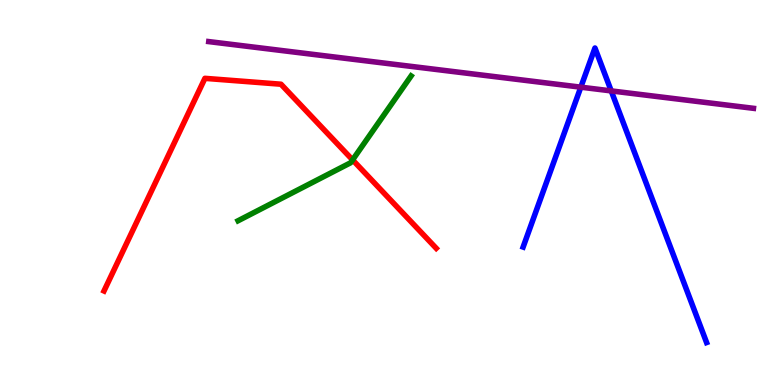[{'lines': ['blue', 'red'], 'intersections': []}, {'lines': ['green', 'red'], 'intersections': [{'x': 4.55, 'y': 5.85}]}, {'lines': ['purple', 'red'], 'intersections': []}, {'lines': ['blue', 'green'], 'intersections': []}, {'lines': ['blue', 'purple'], 'intersections': [{'x': 7.49, 'y': 7.74}, {'x': 7.89, 'y': 7.64}]}, {'lines': ['green', 'purple'], 'intersections': []}]